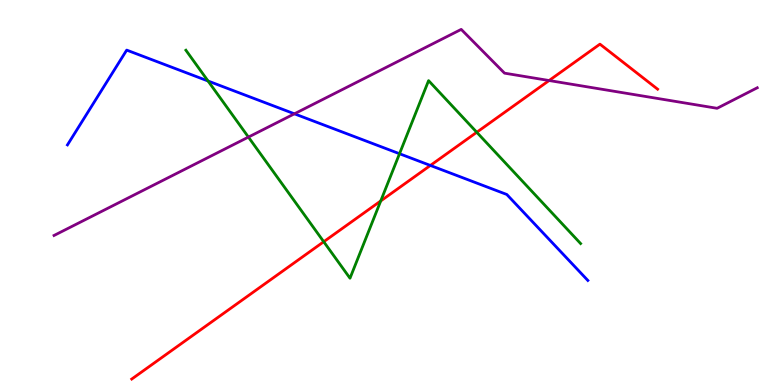[{'lines': ['blue', 'red'], 'intersections': [{'x': 5.55, 'y': 5.7}]}, {'lines': ['green', 'red'], 'intersections': [{'x': 4.18, 'y': 3.72}, {'x': 4.91, 'y': 4.78}, {'x': 6.15, 'y': 6.56}]}, {'lines': ['purple', 'red'], 'intersections': [{'x': 7.09, 'y': 7.91}]}, {'lines': ['blue', 'green'], 'intersections': [{'x': 2.68, 'y': 7.9}, {'x': 5.16, 'y': 6.01}]}, {'lines': ['blue', 'purple'], 'intersections': [{'x': 3.8, 'y': 7.04}]}, {'lines': ['green', 'purple'], 'intersections': [{'x': 3.21, 'y': 6.44}]}]